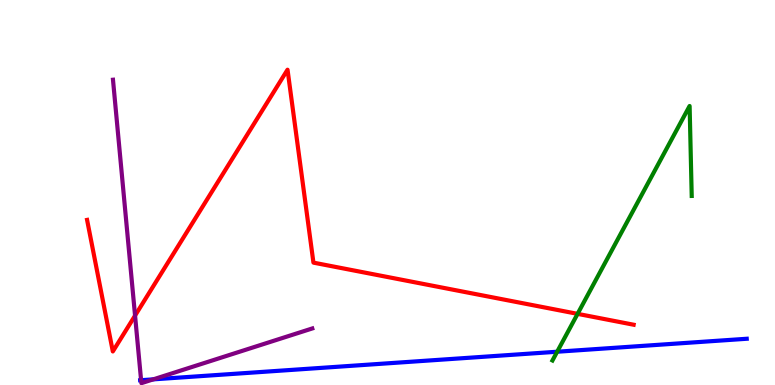[{'lines': ['blue', 'red'], 'intersections': []}, {'lines': ['green', 'red'], 'intersections': [{'x': 7.45, 'y': 1.85}]}, {'lines': ['purple', 'red'], 'intersections': [{'x': 1.74, 'y': 1.8}]}, {'lines': ['blue', 'green'], 'intersections': [{'x': 7.19, 'y': 0.864}]}, {'lines': ['blue', 'purple'], 'intersections': [{'x': 1.82, 'y': 0.125}, {'x': 1.98, 'y': 0.146}]}, {'lines': ['green', 'purple'], 'intersections': []}]